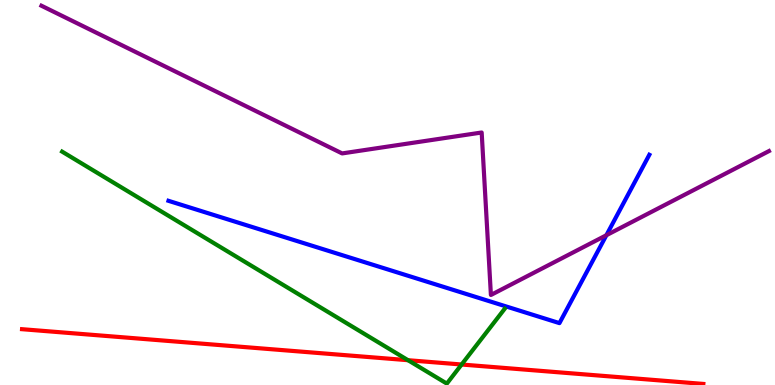[{'lines': ['blue', 'red'], 'intersections': []}, {'lines': ['green', 'red'], 'intersections': [{'x': 5.26, 'y': 0.644}, {'x': 5.96, 'y': 0.532}]}, {'lines': ['purple', 'red'], 'intersections': []}, {'lines': ['blue', 'green'], 'intersections': []}, {'lines': ['blue', 'purple'], 'intersections': [{'x': 7.82, 'y': 3.89}]}, {'lines': ['green', 'purple'], 'intersections': []}]